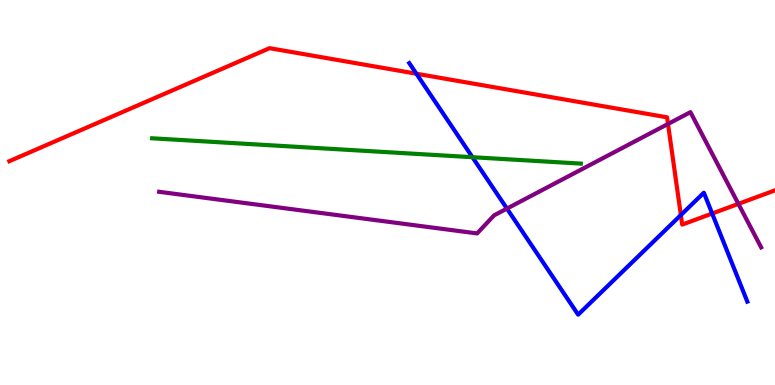[{'lines': ['blue', 'red'], 'intersections': [{'x': 5.37, 'y': 8.09}, {'x': 8.79, 'y': 4.41}, {'x': 9.19, 'y': 4.45}]}, {'lines': ['green', 'red'], 'intersections': []}, {'lines': ['purple', 'red'], 'intersections': [{'x': 8.62, 'y': 6.78}, {'x': 9.53, 'y': 4.71}]}, {'lines': ['blue', 'green'], 'intersections': [{'x': 6.1, 'y': 5.92}]}, {'lines': ['blue', 'purple'], 'intersections': [{'x': 6.54, 'y': 4.58}]}, {'lines': ['green', 'purple'], 'intersections': []}]